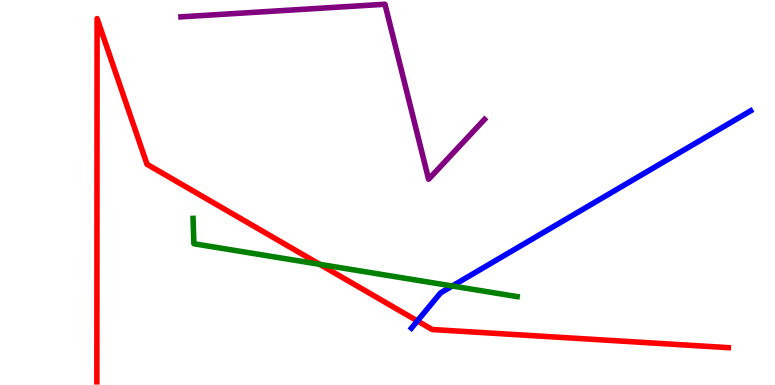[{'lines': ['blue', 'red'], 'intersections': [{'x': 5.39, 'y': 1.66}]}, {'lines': ['green', 'red'], 'intersections': [{'x': 4.13, 'y': 3.13}]}, {'lines': ['purple', 'red'], 'intersections': []}, {'lines': ['blue', 'green'], 'intersections': [{'x': 5.84, 'y': 2.57}]}, {'lines': ['blue', 'purple'], 'intersections': []}, {'lines': ['green', 'purple'], 'intersections': []}]